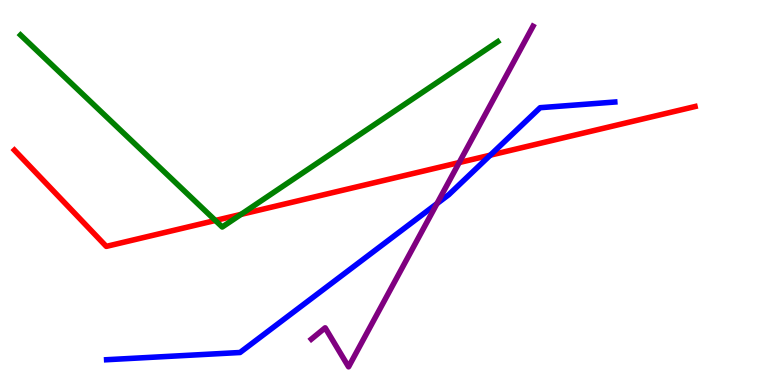[{'lines': ['blue', 'red'], 'intersections': [{'x': 6.33, 'y': 5.97}]}, {'lines': ['green', 'red'], 'intersections': [{'x': 2.78, 'y': 4.27}, {'x': 3.11, 'y': 4.43}]}, {'lines': ['purple', 'red'], 'intersections': [{'x': 5.93, 'y': 5.78}]}, {'lines': ['blue', 'green'], 'intersections': []}, {'lines': ['blue', 'purple'], 'intersections': [{'x': 5.64, 'y': 4.71}]}, {'lines': ['green', 'purple'], 'intersections': []}]